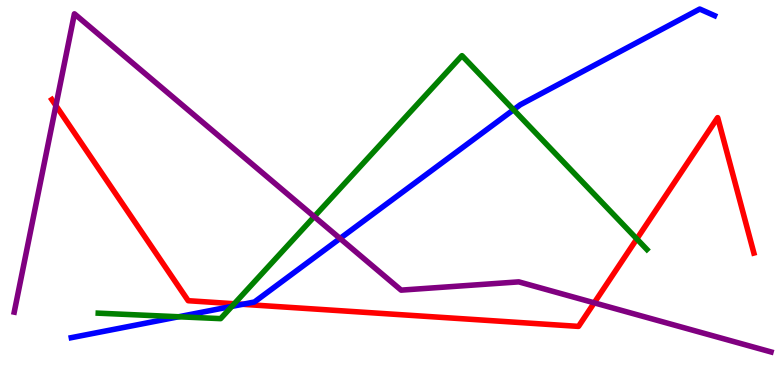[{'lines': ['blue', 'red'], 'intersections': [{'x': 3.13, 'y': 2.1}]}, {'lines': ['green', 'red'], 'intersections': [{'x': 3.02, 'y': 2.11}, {'x': 8.22, 'y': 3.79}]}, {'lines': ['purple', 'red'], 'intersections': [{'x': 0.721, 'y': 7.26}, {'x': 7.67, 'y': 2.13}]}, {'lines': ['blue', 'green'], 'intersections': [{'x': 2.3, 'y': 1.77}, {'x': 2.99, 'y': 2.04}, {'x': 6.63, 'y': 7.15}]}, {'lines': ['blue', 'purple'], 'intersections': [{'x': 4.39, 'y': 3.81}]}, {'lines': ['green', 'purple'], 'intersections': [{'x': 4.05, 'y': 4.37}]}]